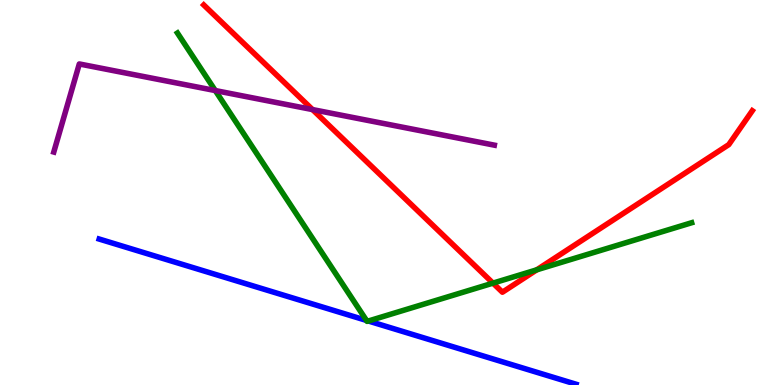[{'lines': ['blue', 'red'], 'intersections': []}, {'lines': ['green', 'red'], 'intersections': [{'x': 6.36, 'y': 2.65}, {'x': 6.93, 'y': 2.99}]}, {'lines': ['purple', 'red'], 'intersections': [{'x': 4.03, 'y': 7.15}]}, {'lines': ['blue', 'green'], 'intersections': [{'x': 4.73, 'y': 1.68}, {'x': 4.75, 'y': 1.66}]}, {'lines': ['blue', 'purple'], 'intersections': []}, {'lines': ['green', 'purple'], 'intersections': [{'x': 2.78, 'y': 7.65}]}]